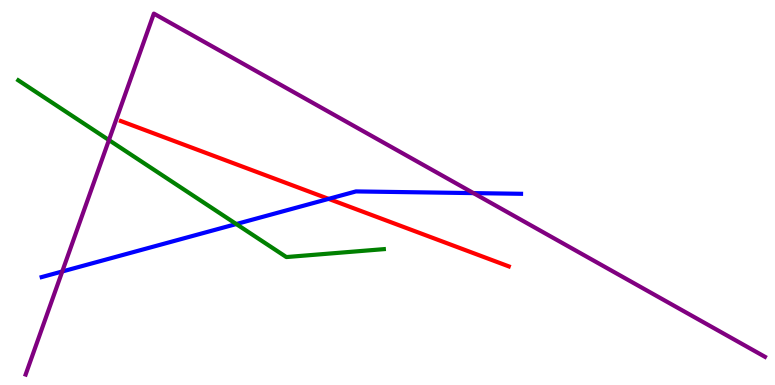[{'lines': ['blue', 'red'], 'intersections': [{'x': 4.24, 'y': 4.83}]}, {'lines': ['green', 'red'], 'intersections': []}, {'lines': ['purple', 'red'], 'intersections': []}, {'lines': ['blue', 'green'], 'intersections': [{'x': 3.05, 'y': 4.18}]}, {'lines': ['blue', 'purple'], 'intersections': [{'x': 0.803, 'y': 2.95}, {'x': 6.11, 'y': 4.98}]}, {'lines': ['green', 'purple'], 'intersections': [{'x': 1.41, 'y': 6.36}]}]